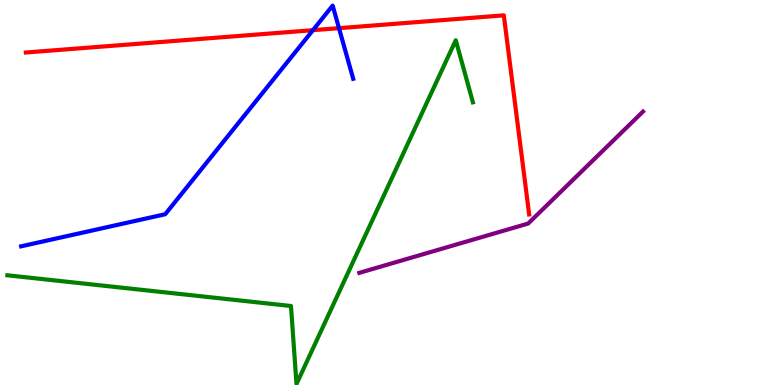[{'lines': ['blue', 'red'], 'intersections': [{'x': 4.04, 'y': 9.22}, {'x': 4.37, 'y': 9.27}]}, {'lines': ['green', 'red'], 'intersections': []}, {'lines': ['purple', 'red'], 'intersections': []}, {'lines': ['blue', 'green'], 'intersections': []}, {'lines': ['blue', 'purple'], 'intersections': []}, {'lines': ['green', 'purple'], 'intersections': []}]